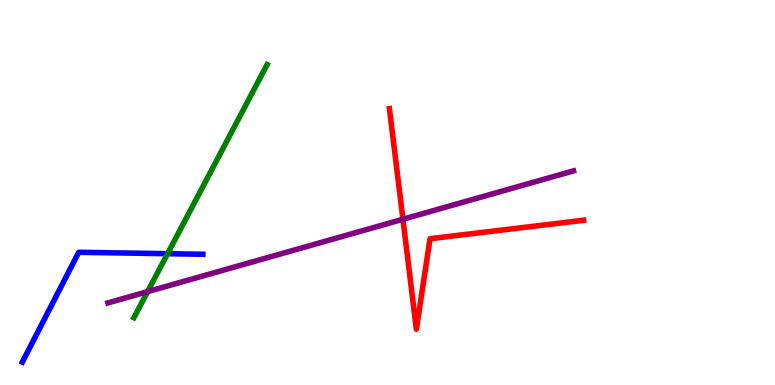[{'lines': ['blue', 'red'], 'intersections': []}, {'lines': ['green', 'red'], 'intersections': []}, {'lines': ['purple', 'red'], 'intersections': [{'x': 5.2, 'y': 4.31}]}, {'lines': ['blue', 'green'], 'intersections': [{'x': 2.16, 'y': 3.41}]}, {'lines': ['blue', 'purple'], 'intersections': []}, {'lines': ['green', 'purple'], 'intersections': [{'x': 1.9, 'y': 2.42}]}]